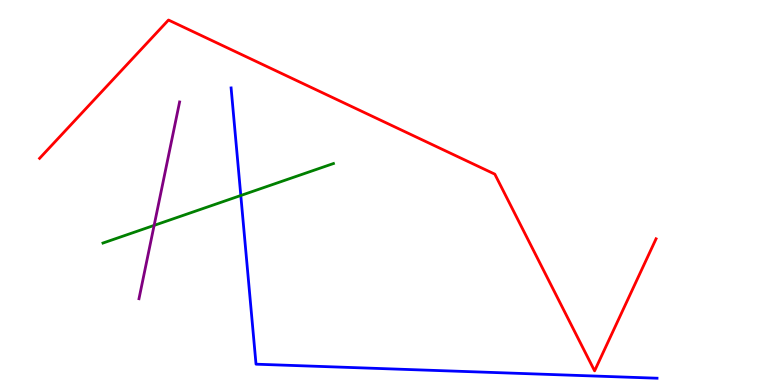[{'lines': ['blue', 'red'], 'intersections': []}, {'lines': ['green', 'red'], 'intersections': []}, {'lines': ['purple', 'red'], 'intersections': []}, {'lines': ['blue', 'green'], 'intersections': [{'x': 3.11, 'y': 4.92}]}, {'lines': ['blue', 'purple'], 'intersections': []}, {'lines': ['green', 'purple'], 'intersections': [{'x': 1.99, 'y': 4.15}]}]